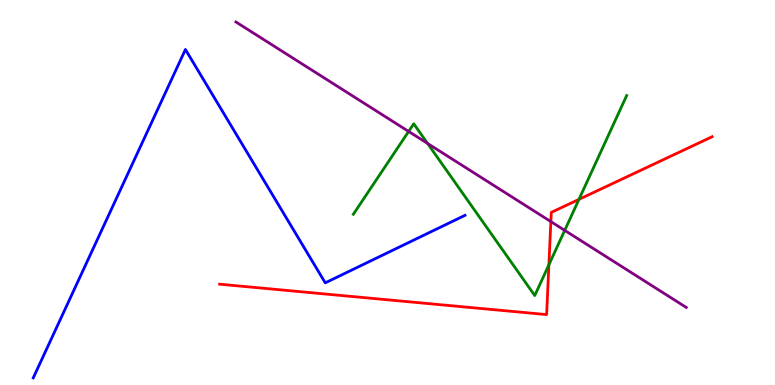[{'lines': ['blue', 'red'], 'intersections': []}, {'lines': ['green', 'red'], 'intersections': [{'x': 7.08, 'y': 3.12}, {'x': 7.47, 'y': 4.82}]}, {'lines': ['purple', 'red'], 'intersections': [{'x': 7.11, 'y': 4.24}]}, {'lines': ['blue', 'green'], 'intersections': []}, {'lines': ['blue', 'purple'], 'intersections': []}, {'lines': ['green', 'purple'], 'intersections': [{'x': 5.27, 'y': 6.59}, {'x': 5.52, 'y': 6.27}, {'x': 7.29, 'y': 4.02}]}]